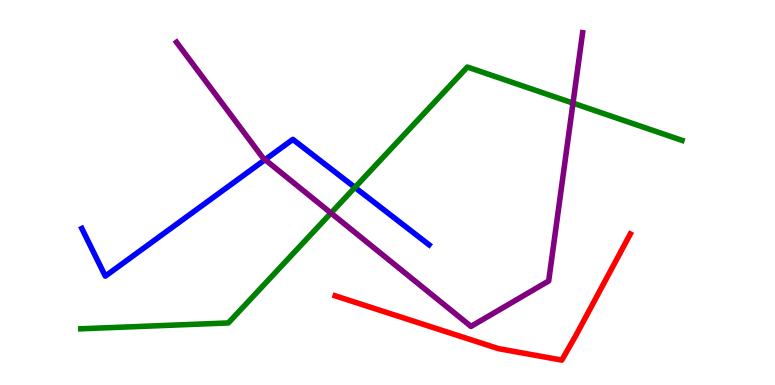[{'lines': ['blue', 'red'], 'intersections': []}, {'lines': ['green', 'red'], 'intersections': []}, {'lines': ['purple', 'red'], 'intersections': []}, {'lines': ['blue', 'green'], 'intersections': [{'x': 4.58, 'y': 5.13}]}, {'lines': ['blue', 'purple'], 'intersections': [{'x': 3.42, 'y': 5.85}]}, {'lines': ['green', 'purple'], 'intersections': [{'x': 4.27, 'y': 4.47}, {'x': 7.39, 'y': 7.32}]}]